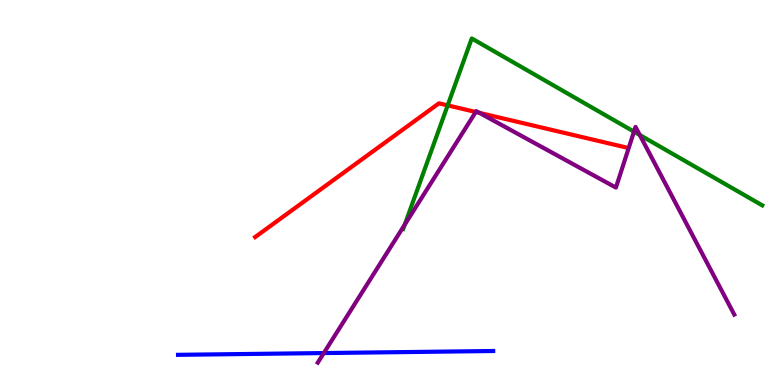[{'lines': ['blue', 'red'], 'intersections': []}, {'lines': ['green', 'red'], 'intersections': [{'x': 5.78, 'y': 7.26}]}, {'lines': ['purple', 'red'], 'intersections': [{'x': 6.14, 'y': 7.09}, {'x': 6.19, 'y': 7.07}]}, {'lines': ['blue', 'green'], 'intersections': []}, {'lines': ['blue', 'purple'], 'intersections': [{'x': 4.18, 'y': 0.83}]}, {'lines': ['green', 'purple'], 'intersections': [{'x': 5.22, 'y': 4.16}, {'x': 8.18, 'y': 6.58}, {'x': 8.26, 'y': 6.49}]}]